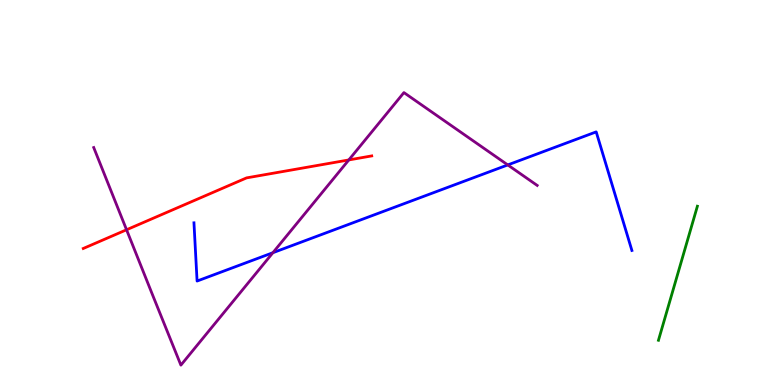[{'lines': ['blue', 'red'], 'intersections': []}, {'lines': ['green', 'red'], 'intersections': []}, {'lines': ['purple', 'red'], 'intersections': [{'x': 1.63, 'y': 4.03}, {'x': 4.5, 'y': 5.85}]}, {'lines': ['blue', 'green'], 'intersections': []}, {'lines': ['blue', 'purple'], 'intersections': [{'x': 3.52, 'y': 3.44}, {'x': 6.55, 'y': 5.72}]}, {'lines': ['green', 'purple'], 'intersections': []}]